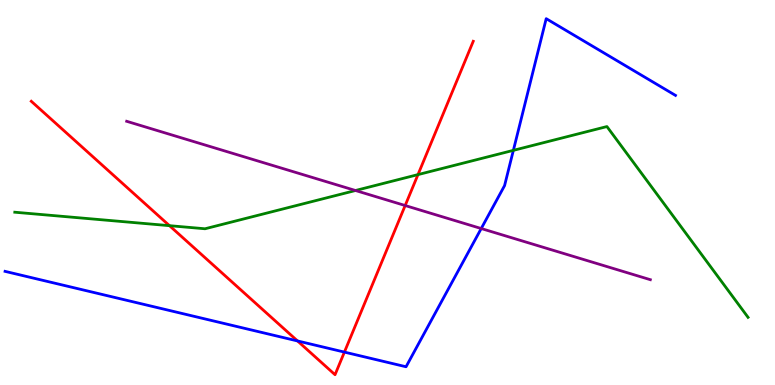[{'lines': ['blue', 'red'], 'intersections': [{'x': 3.84, 'y': 1.14}, {'x': 4.44, 'y': 0.855}]}, {'lines': ['green', 'red'], 'intersections': [{'x': 2.19, 'y': 4.14}, {'x': 5.39, 'y': 5.46}]}, {'lines': ['purple', 'red'], 'intersections': [{'x': 5.23, 'y': 4.66}]}, {'lines': ['blue', 'green'], 'intersections': [{'x': 6.62, 'y': 6.09}]}, {'lines': ['blue', 'purple'], 'intersections': [{'x': 6.21, 'y': 4.06}]}, {'lines': ['green', 'purple'], 'intersections': [{'x': 4.59, 'y': 5.05}]}]